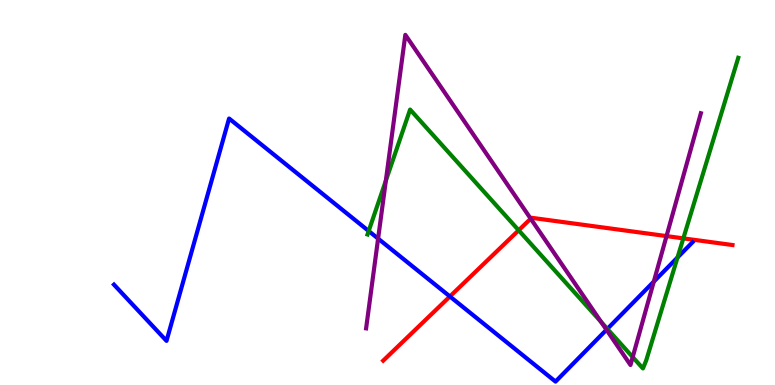[{'lines': ['blue', 'red'], 'intersections': [{'x': 5.81, 'y': 2.3}]}, {'lines': ['green', 'red'], 'intersections': [{'x': 6.69, 'y': 4.02}, {'x': 8.82, 'y': 3.81}]}, {'lines': ['purple', 'red'], 'intersections': [{'x': 6.85, 'y': 4.32}, {'x': 8.6, 'y': 3.87}]}, {'lines': ['blue', 'green'], 'intersections': [{'x': 4.76, 'y': 4.0}, {'x': 7.84, 'y': 1.46}, {'x': 8.74, 'y': 3.31}]}, {'lines': ['blue', 'purple'], 'intersections': [{'x': 4.88, 'y': 3.8}, {'x': 7.83, 'y': 1.43}, {'x': 8.44, 'y': 2.68}]}, {'lines': ['green', 'purple'], 'intersections': [{'x': 4.98, 'y': 5.31}, {'x': 7.76, 'y': 1.64}, {'x': 8.16, 'y': 0.725}]}]